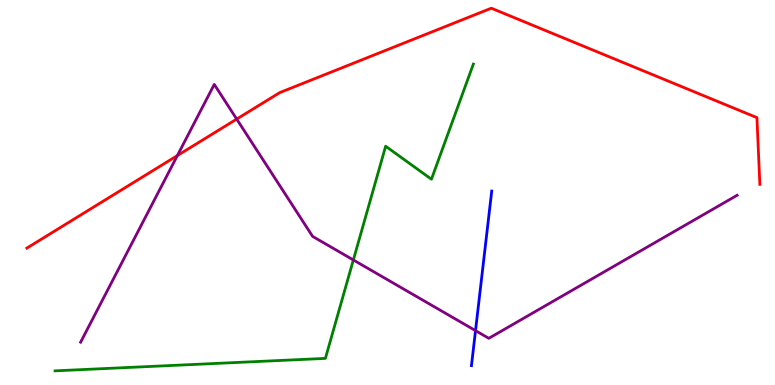[{'lines': ['blue', 'red'], 'intersections': []}, {'lines': ['green', 'red'], 'intersections': []}, {'lines': ['purple', 'red'], 'intersections': [{'x': 2.29, 'y': 5.96}, {'x': 3.05, 'y': 6.91}]}, {'lines': ['blue', 'green'], 'intersections': []}, {'lines': ['blue', 'purple'], 'intersections': [{'x': 6.14, 'y': 1.41}]}, {'lines': ['green', 'purple'], 'intersections': [{'x': 4.56, 'y': 3.25}]}]